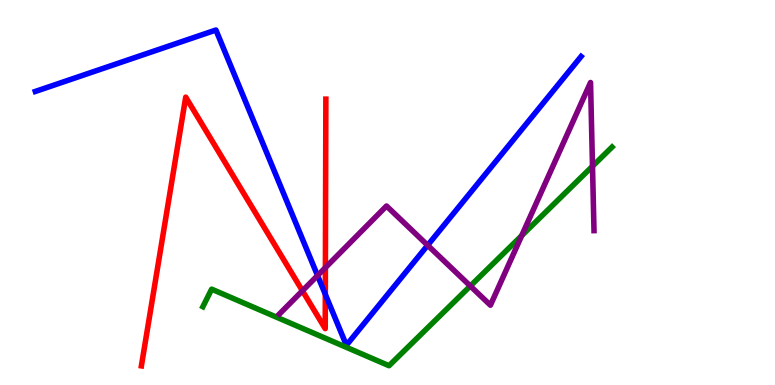[{'lines': ['blue', 'red'], 'intersections': [{'x': 4.2, 'y': 2.35}]}, {'lines': ['green', 'red'], 'intersections': []}, {'lines': ['purple', 'red'], 'intersections': [{'x': 3.9, 'y': 2.45}, {'x': 4.2, 'y': 3.05}]}, {'lines': ['blue', 'green'], 'intersections': []}, {'lines': ['blue', 'purple'], 'intersections': [{'x': 4.1, 'y': 2.84}, {'x': 5.52, 'y': 3.63}]}, {'lines': ['green', 'purple'], 'intersections': [{'x': 6.07, 'y': 2.57}, {'x': 6.73, 'y': 3.88}, {'x': 7.65, 'y': 5.68}]}]